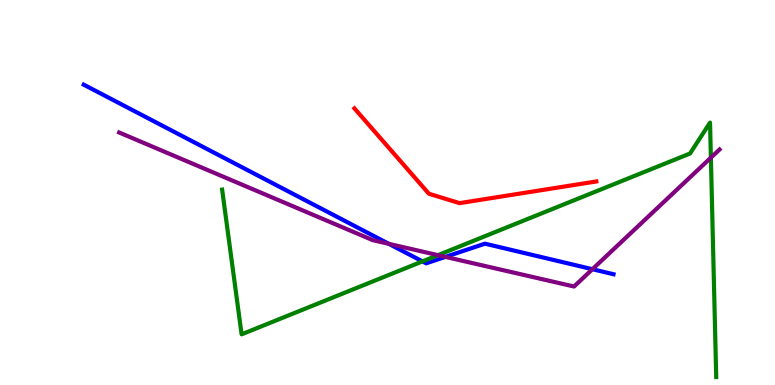[{'lines': ['blue', 'red'], 'intersections': []}, {'lines': ['green', 'red'], 'intersections': []}, {'lines': ['purple', 'red'], 'intersections': []}, {'lines': ['blue', 'green'], 'intersections': [{'x': 5.45, 'y': 3.21}]}, {'lines': ['blue', 'purple'], 'intersections': [{'x': 5.02, 'y': 3.67}, {'x': 5.75, 'y': 3.33}, {'x': 7.64, 'y': 3.01}]}, {'lines': ['green', 'purple'], 'intersections': [{'x': 5.65, 'y': 3.37}, {'x': 9.17, 'y': 5.91}]}]